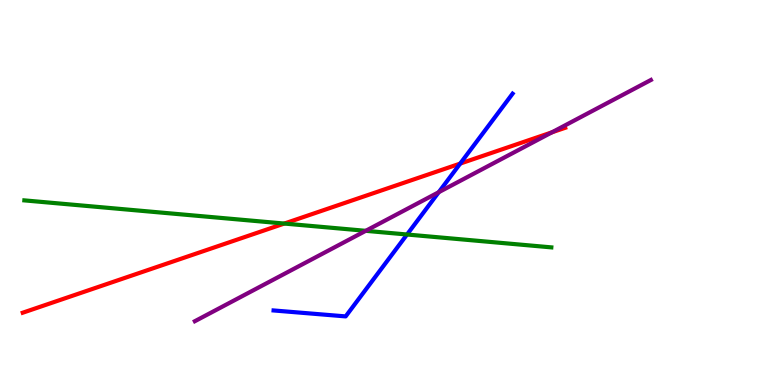[{'lines': ['blue', 'red'], 'intersections': [{'x': 5.94, 'y': 5.75}]}, {'lines': ['green', 'red'], 'intersections': [{'x': 3.67, 'y': 4.19}]}, {'lines': ['purple', 'red'], 'intersections': [{'x': 7.12, 'y': 6.56}]}, {'lines': ['blue', 'green'], 'intersections': [{'x': 5.25, 'y': 3.91}]}, {'lines': ['blue', 'purple'], 'intersections': [{'x': 5.66, 'y': 5.01}]}, {'lines': ['green', 'purple'], 'intersections': [{'x': 4.72, 'y': 4.0}]}]